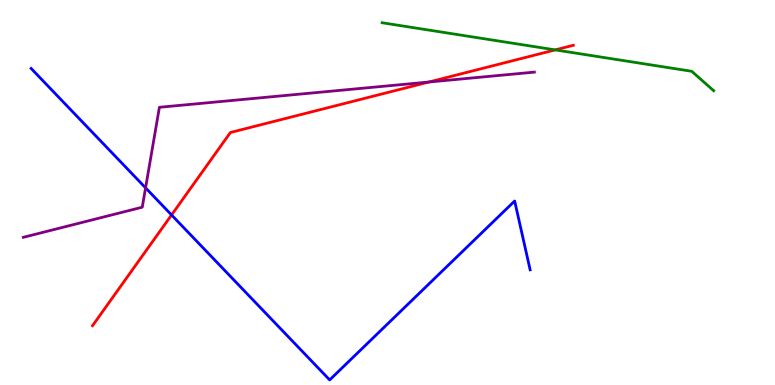[{'lines': ['blue', 'red'], 'intersections': [{'x': 2.21, 'y': 4.42}]}, {'lines': ['green', 'red'], 'intersections': [{'x': 7.16, 'y': 8.7}]}, {'lines': ['purple', 'red'], 'intersections': [{'x': 5.53, 'y': 7.87}]}, {'lines': ['blue', 'green'], 'intersections': []}, {'lines': ['blue', 'purple'], 'intersections': [{'x': 1.88, 'y': 5.12}]}, {'lines': ['green', 'purple'], 'intersections': []}]